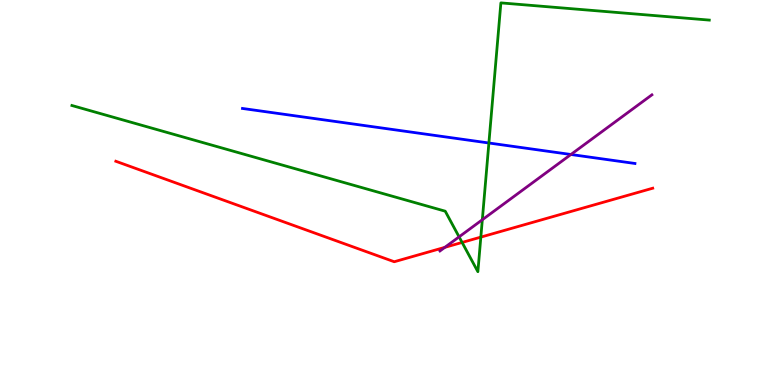[{'lines': ['blue', 'red'], 'intersections': []}, {'lines': ['green', 'red'], 'intersections': [{'x': 5.96, 'y': 3.7}, {'x': 6.2, 'y': 3.84}]}, {'lines': ['purple', 'red'], 'intersections': [{'x': 5.74, 'y': 3.58}]}, {'lines': ['blue', 'green'], 'intersections': [{'x': 6.31, 'y': 6.29}]}, {'lines': ['blue', 'purple'], 'intersections': [{'x': 7.37, 'y': 5.99}]}, {'lines': ['green', 'purple'], 'intersections': [{'x': 5.92, 'y': 3.85}, {'x': 6.22, 'y': 4.29}]}]